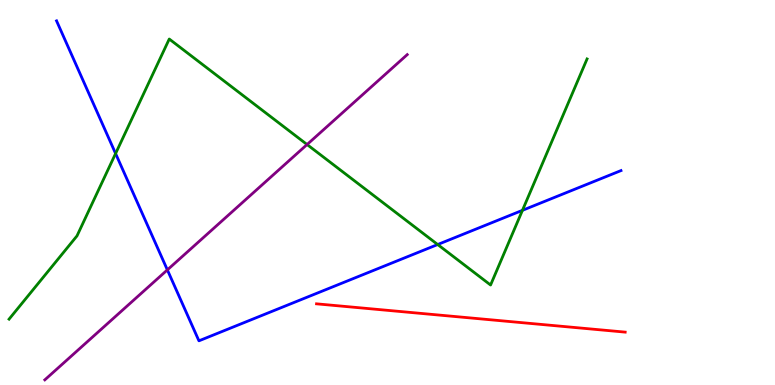[{'lines': ['blue', 'red'], 'intersections': []}, {'lines': ['green', 'red'], 'intersections': []}, {'lines': ['purple', 'red'], 'intersections': []}, {'lines': ['blue', 'green'], 'intersections': [{'x': 1.49, 'y': 6.01}, {'x': 5.65, 'y': 3.65}, {'x': 6.74, 'y': 4.54}]}, {'lines': ['blue', 'purple'], 'intersections': [{'x': 2.16, 'y': 2.99}]}, {'lines': ['green', 'purple'], 'intersections': [{'x': 3.96, 'y': 6.25}]}]